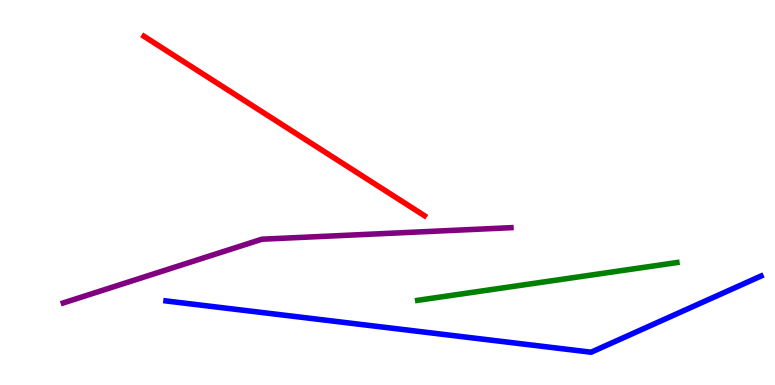[{'lines': ['blue', 'red'], 'intersections': []}, {'lines': ['green', 'red'], 'intersections': []}, {'lines': ['purple', 'red'], 'intersections': []}, {'lines': ['blue', 'green'], 'intersections': []}, {'lines': ['blue', 'purple'], 'intersections': []}, {'lines': ['green', 'purple'], 'intersections': []}]